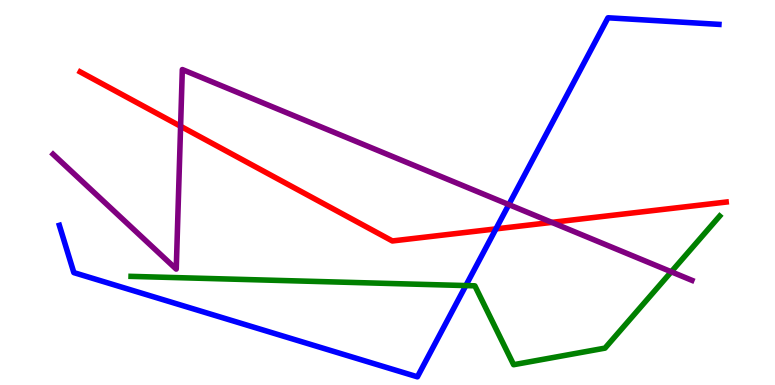[{'lines': ['blue', 'red'], 'intersections': [{'x': 6.4, 'y': 4.05}]}, {'lines': ['green', 'red'], 'intersections': []}, {'lines': ['purple', 'red'], 'intersections': [{'x': 2.33, 'y': 6.72}, {'x': 7.12, 'y': 4.22}]}, {'lines': ['blue', 'green'], 'intersections': [{'x': 6.01, 'y': 2.58}]}, {'lines': ['blue', 'purple'], 'intersections': [{'x': 6.57, 'y': 4.69}]}, {'lines': ['green', 'purple'], 'intersections': [{'x': 8.66, 'y': 2.94}]}]